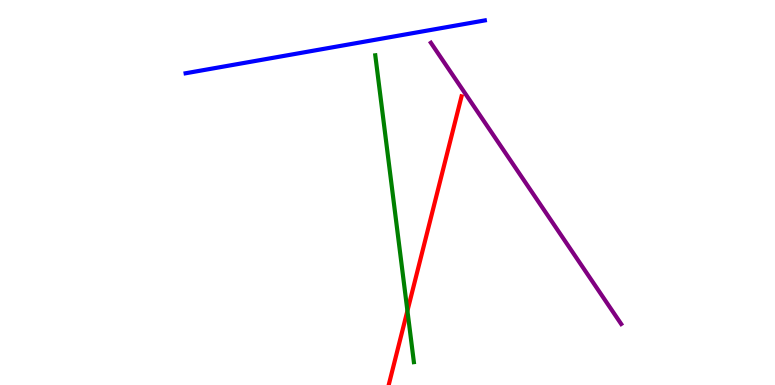[{'lines': ['blue', 'red'], 'intersections': []}, {'lines': ['green', 'red'], 'intersections': [{'x': 5.26, 'y': 1.93}]}, {'lines': ['purple', 'red'], 'intersections': []}, {'lines': ['blue', 'green'], 'intersections': []}, {'lines': ['blue', 'purple'], 'intersections': []}, {'lines': ['green', 'purple'], 'intersections': []}]